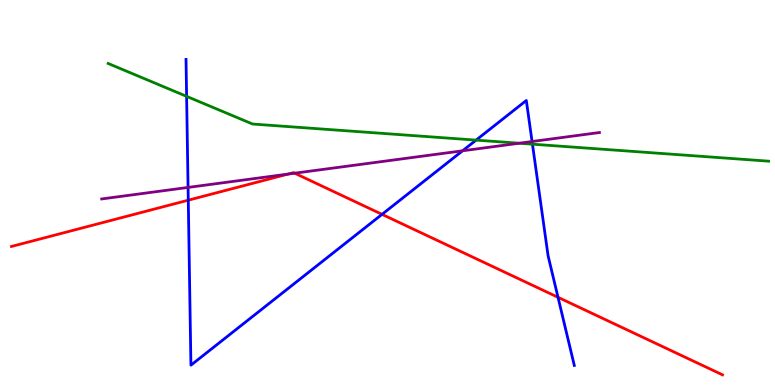[{'lines': ['blue', 'red'], 'intersections': [{'x': 2.43, 'y': 4.8}, {'x': 4.93, 'y': 4.43}, {'x': 7.2, 'y': 2.28}]}, {'lines': ['green', 'red'], 'intersections': []}, {'lines': ['purple', 'red'], 'intersections': [{'x': 3.72, 'y': 5.48}, {'x': 3.8, 'y': 5.5}]}, {'lines': ['blue', 'green'], 'intersections': [{'x': 2.41, 'y': 7.5}, {'x': 6.14, 'y': 6.36}, {'x': 6.87, 'y': 6.26}]}, {'lines': ['blue', 'purple'], 'intersections': [{'x': 2.43, 'y': 5.13}, {'x': 5.97, 'y': 6.08}, {'x': 6.87, 'y': 6.32}]}, {'lines': ['green', 'purple'], 'intersections': [{'x': 6.7, 'y': 6.28}]}]